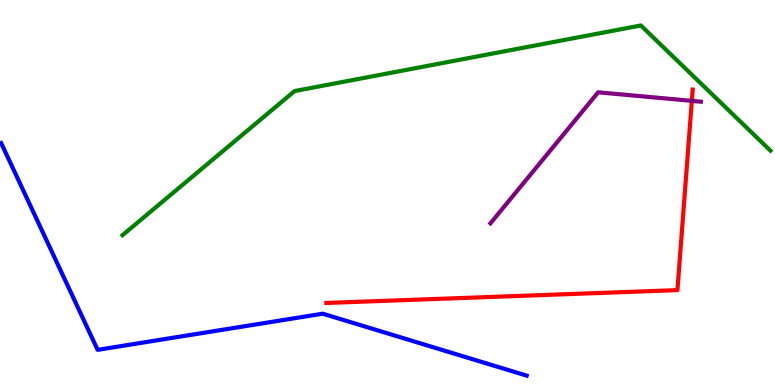[{'lines': ['blue', 'red'], 'intersections': []}, {'lines': ['green', 'red'], 'intersections': []}, {'lines': ['purple', 'red'], 'intersections': [{'x': 8.93, 'y': 7.38}]}, {'lines': ['blue', 'green'], 'intersections': []}, {'lines': ['blue', 'purple'], 'intersections': []}, {'lines': ['green', 'purple'], 'intersections': []}]